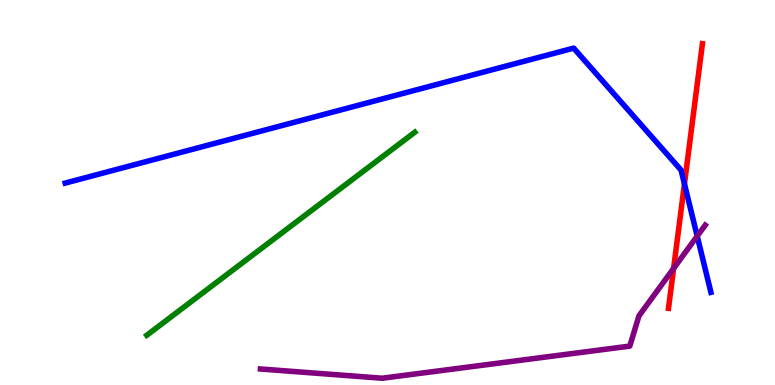[{'lines': ['blue', 'red'], 'intersections': [{'x': 8.83, 'y': 5.22}]}, {'lines': ['green', 'red'], 'intersections': []}, {'lines': ['purple', 'red'], 'intersections': [{'x': 8.69, 'y': 3.03}]}, {'lines': ['blue', 'green'], 'intersections': []}, {'lines': ['blue', 'purple'], 'intersections': [{'x': 9.0, 'y': 3.87}]}, {'lines': ['green', 'purple'], 'intersections': []}]